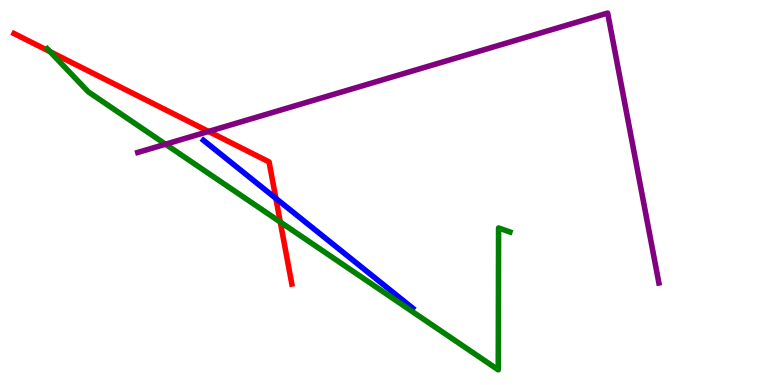[{'lines': ['blue', 'red'], 'intersections': [{'x': 3.56, 'y': 4.85}]}, {'lines': ['green', 'red'], 'intersections': [{'x': 0.645, 'y': 8.66}, {'x': 3.62, 'y': 4.23}]}, {'lines': ['purple', 'red'], 'intersections': [{'x': 2.69, 'y': 6.59}]}, {'lines': ['blue', 'green'], 'intersections': []}, {'lines': ['blue', 'purple'], 'intersections': []}, {'lines': ['green', 'purple'], 'intersections': [{'x': 2.14, 'y': 6.25}]}]